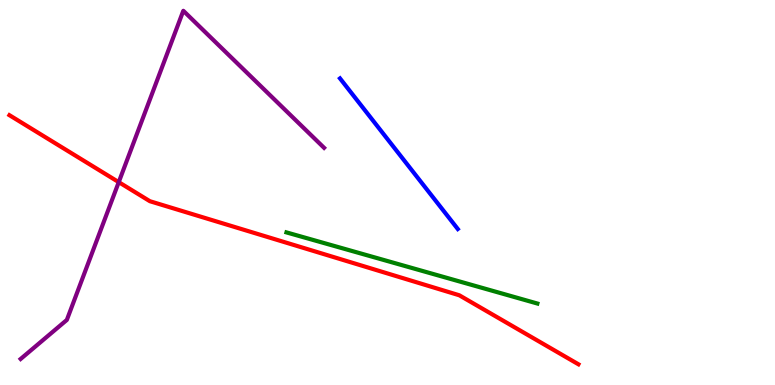[{'lines': ['blue', 'red'], 'intersections': []}, {'lines': ['green', 'red'], 'intersections': []}, {'lines': ['purple', 'red'], 'intersections': [{'x': 1.53, 'y': 5.27}]}, {'lines': ['blue', 'green'], 'intersections': []}, {'lines': ['blue', 'purple'], 'intersections': []}, {'lines': ['green', 'purple'], 'intersections': []}]